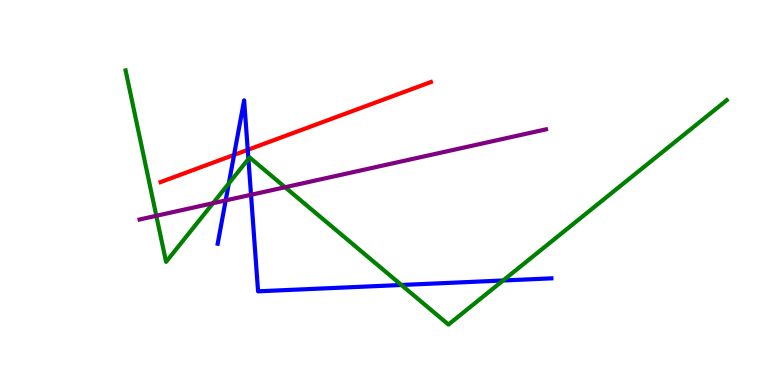[{'lines': ['blue', 'red'], 'intersections': [{'x': 3.02, 'y': 5.98}, {'x': 3.2, 'y': 6.11}]}, {'lines': ['green', 'red'], 'intersections': []}, {'lines': ['purple', 'red'], 'intersections': []}, {'lines': ['blue', 'green'], 'intersections': [{'x': 2.95, 'y': 5.23}, {'x': 3.21, 'y': 5.87}, {'x': 5.18, 'y': 2.6}, {'x': 6.49, 'y': 2.71}]}, {'lines': ['blue', 'purple'], 'intersections': [{'x': 2.91, 'y': 4.79}, {'x': 3.24, 'y': 4.94}]}, {'lines': ['green', 'purple'], 'intersections': [{'x': 2.02, 'y': 4.4}, {'x': 2.75, 'y': 4.72}, {'x': 3.68, 'y': 5.14}]}]